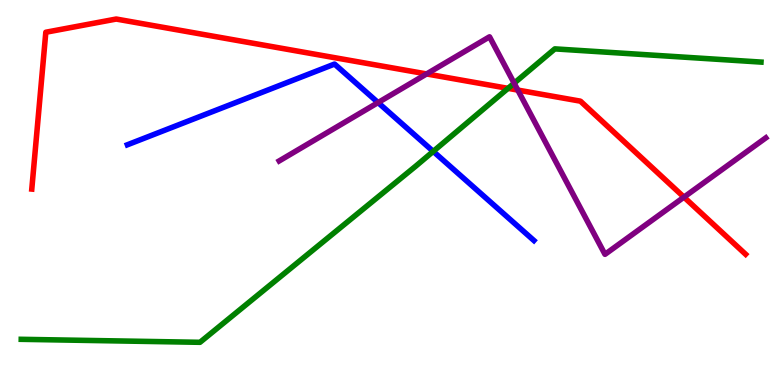[{'lines': ['blue', 'red'], 'intersections': []}, {'lines': ['green', 'red'], 'intersections': [{'x': 6.56, 'y': 7.71}]}, {'lines': ['purple', 'red'], 'intersections': [{'x': 5.5, 'y': 8.08}, {'x': 6.68, 'y': 7.66}, {'x': 8.83, 'y': 4.88}]}, {'lines': ['blue', 'green'], 'intersections': [{'x': 5.59, 'y': 6.07}]}, {'lines': ['blue', 'purple'], 'intersections': [{'x': 4.88, 'y': 7.34}]}, {'lines': ['green', 'purple'], 'intersections': [{'x': 6.63, 'y': 7.84}]}]